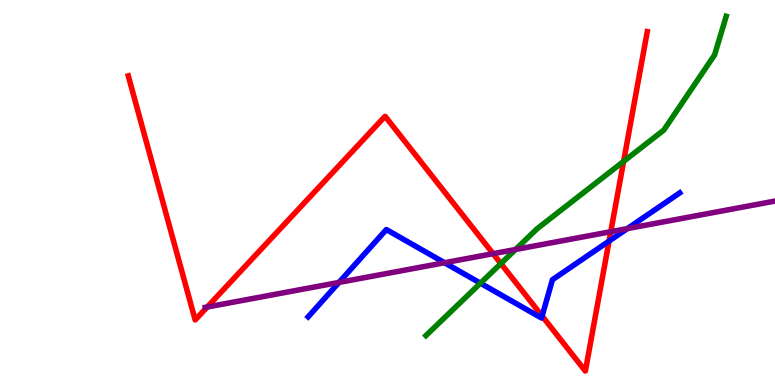[{'lines': ['blue', 'red'], 'intersections': [{'x': 6.99, 'y': 1.79}, {'x': 7.86, 'y': 3.74}]}, {'lines': ['green', 'red'], 'intersections': [{'x': 6.46, 'y': 3.15}, {'x': 8.05, 'y': 5.81}]}, {'lines': ['purple', 'red'], 'intersections': [{'x': 2.67, 'y': 2.03}, {'x': 6.36, 'y': 3.41}, {'x': 7.88, 'y': 3.98}]}, {'lines': ['blue', 'green'], 'intersections': [{'x': 6.2, 'y': 2.64}]}, {'lines': ['blue', 'purple'], 'intersections': [{'x': 4.37, 'y': 2.66}, {'x': 5.74, 'y': 3.18}, {'x': 8.09, 'y': 4.06}]}, {'lines': ['green', 'purple'], 'intersections': [{'x': 6.65, 'y': 3.52}]}]